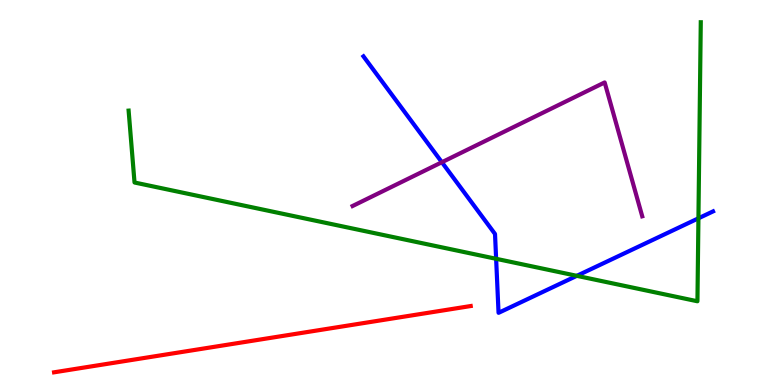[{'lines': ['blue', 'red'], 'intersections': []}, {'lines': ['green', 'red'], 'intersections': []}, {'lines': ['purple', 'red'], 'intersections': []}, {'lines': ['blue', 'green'], 'intersections': [{'x': 6.4, 'y': 3.28}, {'x': 7.44, 'y': 2.84}, {'x': 9.01, 'y': 4.33}]}, {'lines': ['blue', 'purple'], 'intersections': [{'x': 5.7, 'y': 5.79}]}, {'lines': ['green', 'purple'], 'intersections': []}]